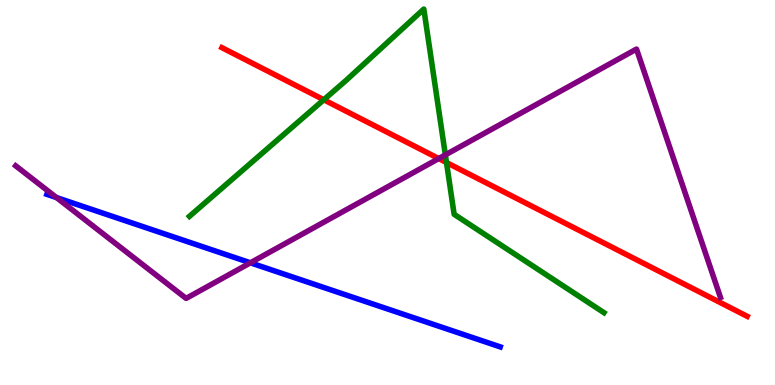[{'lines': ['blue', 'red'], 'intersections': []}, {'lines': ['green', 'red'], 'intersections': [{'x': 4.18, 'y': 7.41}, {'x': 5.76, 'y': 5.78}]}, {'lines': ['purple', 'red'], 'intersections': [{'x': 5.66, 'y': 5.88}]}, {'lines': ['blue', 'green'], 'intersections': []}, {'lines': ['blue', 'purple'], 'intersections': [{'x': 0.729, 'y': 4.87}, {'x': 3.23, 'y': 3.17}]}, {'lines': ['green', 'purple'], 'intersections': [{'x': 5.75, 'y': 5.98}]}]